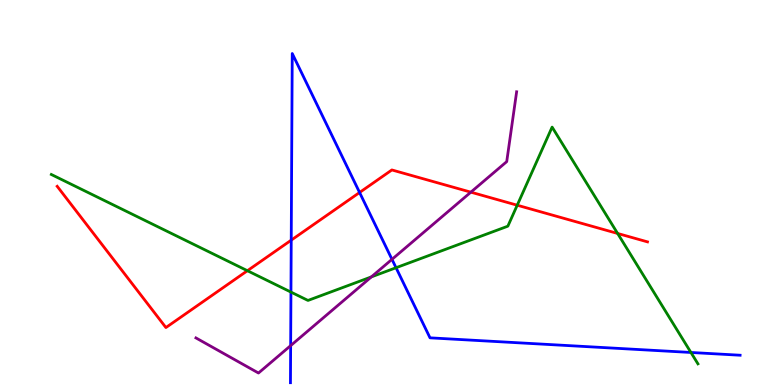[{'lines': ['blue', 'red'], 'intersections': [{'x': 3.76, 'y': 3.76}, {'x': 4.64, 'y': 5.0}]}, {'lines': ['green', 'red'], 'intersections': [{'x': 3.19, 'y': 2.97}, {'x': 6.67, 'y': 4.67}, {'x': 7.97, 'y': 3.94}]}, {'lines': ['purple', 'red'], 'intersections': [{'x': 6.08, 'y': 5.01}]}, {'lines': ['blue', 'green'], 'intersections': [{'x': 3.75, 'y': 2.41}, {'x': 5.11, 'y': 3.05}, {'x': 8.92, 'y': 0.845}]}, {'lines': ['blue', 'purple'], 'intersections': [{'x': 3.75, 'y': 1.02}, {'x': 5.06, 'y': 3.26}]}, {'lines': ['green', 'purple'], 'intersections': [{'x': 4.79, 'y': 2.81}]}]